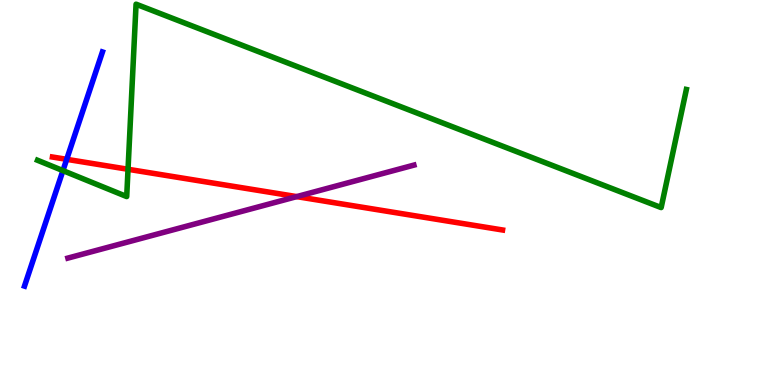[{'lines': ['blue', 'red'], 'intersections': [{'x': 0.861, 'y': 5.86}]}, {'lines': ['green', 'red'], 'intersections': [{'x': 1.65, 'y': 5.6}]}, {'lines': ['purple', 'red'], 'intersections': [{'x': 3.83, 'y': 4.89}]}, {'lines': ['blue', 'green'], 'intersections': [{'x': 0.812, 'y': 5.57}]}, {'lines': ['blue', 'purple'], 'intersections': []}, {'lines': ['green', 'purple'], 'intersections': []}]